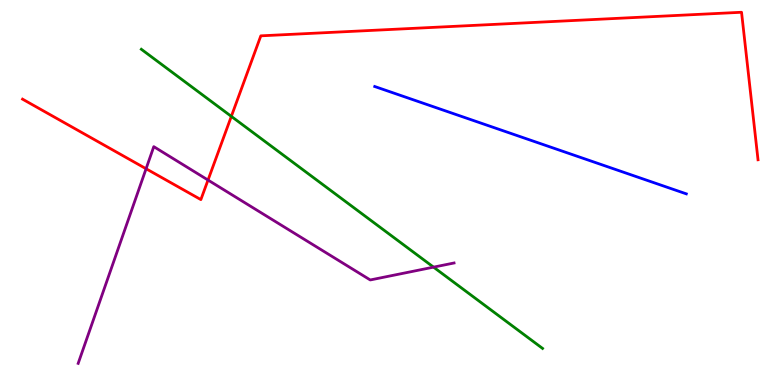[{'lines': ['blue', 'red'], 'intersections': []}, {'lines': ['green', 'red'], 'intersections': [{'x': 2.98, 'y': 6.98}]}, {'lines': ['purple', 'red'], 'intersections': [{'x': 1.88, 'y': 5.62}, {'x': 2.68, 'y': 5.32}]}, {'lines': ['blue', 'green'], 'intersections': []}, {'lines': ['blue', 'purple'], 'intersections': []}, {'lines': ['green', 'purple'], 'intersections': [{'x': 5.59, 'y': 3.06}]}]